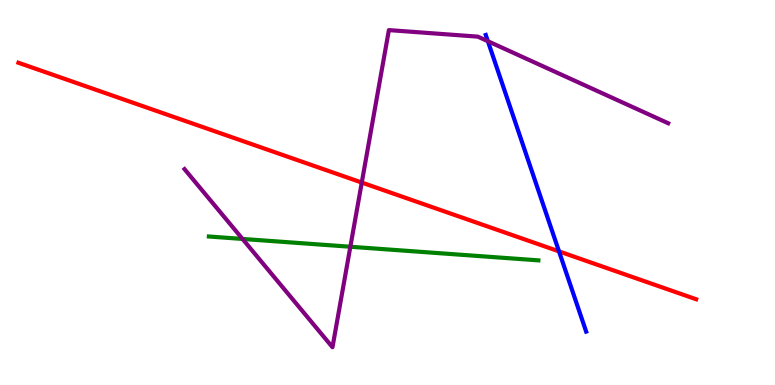[{'lines': ['blue', 'red'], 'intersections': [{'x': 7.21, 'y': 3.47}]}, {'lines': ['green', 'red'], 'intersections': []}, {'lines': ['purple', 'red'], 'intersections': [{'x': 4.67, 'y': 5.26}]}, {'lines': ['blue', 'green'], 'intersections': []}, {'lines': ['blue', 'purple'], 'intersections': [{'x': 6.3, 'y': 8.93}]}, {'lines': ['green', 'purple'], 'intersections': [{'x': 3.13, 'y': 3.79}, {'x': 4.52, 'y': 3.59}]}]